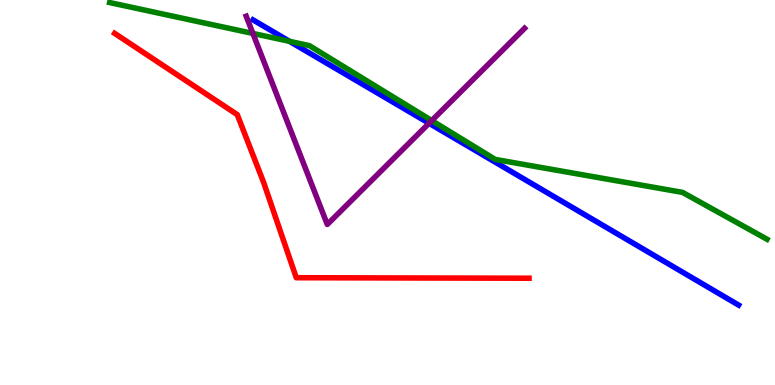[{'lines': ['blue', 'red'], 'intersections': []}, {'lines': ['green', 'red'], 'intersections': []}, {'lines': ['purple', 'red'], 'intersections': []}, {'lines': ['blue', 'green'], 'intersections': [{'x': 3.74, 'y': 8.93}]}, {'lines': ['blue', 'purple'], 'intersections': [{'x': 5.54, 'y': 6.8}]}, {'lines': ['green', 'purple'], 'intersections': [{'x': 3.26, 'y': 9.13}, {'x': 5.57, 'y': 6.87}]}]